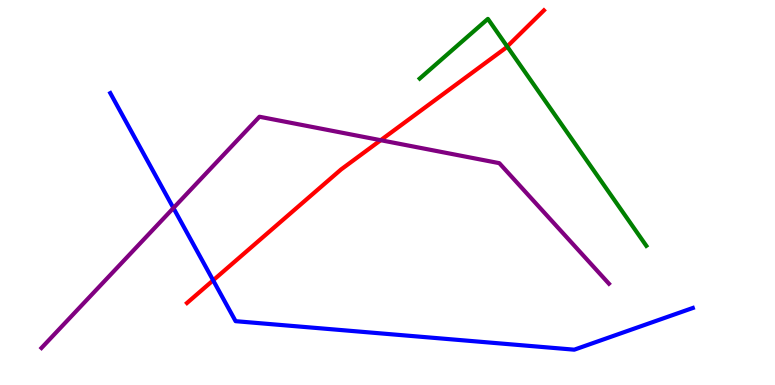[{'lines': ['blue', 'red'], 'intersections': [{'x': 2.75, 'y': 2.72}]}, {'lines': ['green', 'red'], 'intersections': [{'x': 6.54, 'y': 8.79}]}, {'lines': ['purple', 'red'], 'intersections': [{'x': 4.91, 'y': 6.36}]}, {'lines': ['blue', 'green'], 'intersections': []}, {'lines': ['blue', 'purple'], 'intersections': [{'x': 2.24, 'y': 4.6}]}, {'lines': ['green', 'purple'], 'intersections': []}]